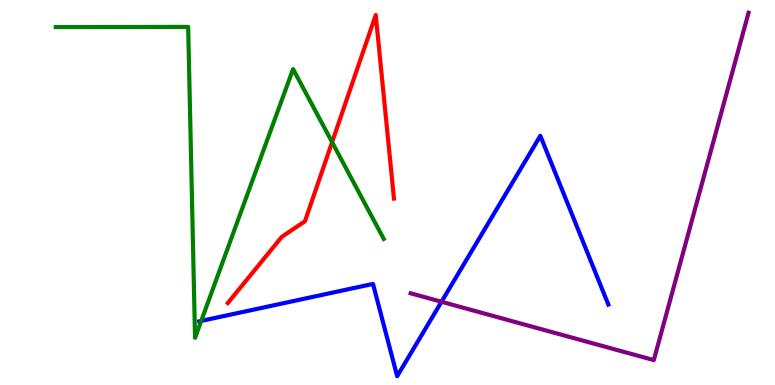[{'lines': ['blue', 'red'], 'intersections': []}, {'lines': ['green', 'red'], 'intersections': [{'x': 4.29, 'y': 6.31}]}, {'lines': ['purple', 'red'], 'intersections': []}, {'lines': ['blue', 'green'], 'intersections': [{'x': 2.6, 'y': 1.66}]}, {'lines': ['blue', 'purple'], 'intersections': [{'x': 5.7, 'y': 2.16}]}, {'lines': ['green', 'purple'], 'intersections': []}]